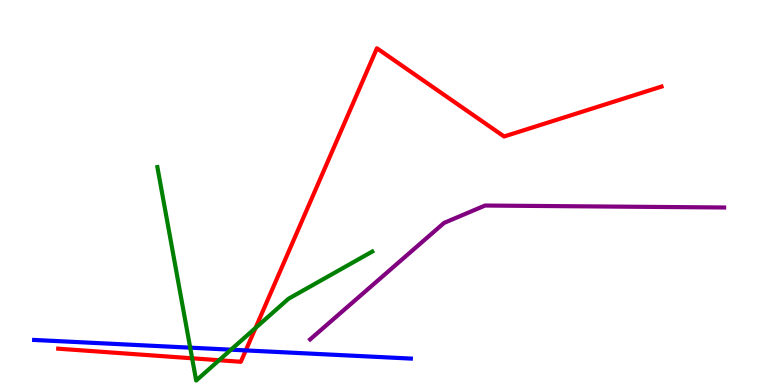[{'lines': ['blue', 'red'], 'intersections': [{'x': 3.17, 'y': 0.898}]}, {'lines': ['green', 'red'], 'intersections': [{'x': 2.48, 'y': 0.694}, {'x': 2.83, 'y': 0.644}, {'x': 3.3, 'y': 1.48}]}, {'lines': ['purple', 'red'], 'intersections': []}, {'lines': ['blue', 'green'], 'intersections': [{'x': 2.45, 'y': 0.97}, {'x': 2.98, 'y': 0.917}]}, {'lines': ['blue', 'purple'], 'intersections': []}, {'lines': ['green', 'purple'], 'intersections': []}]